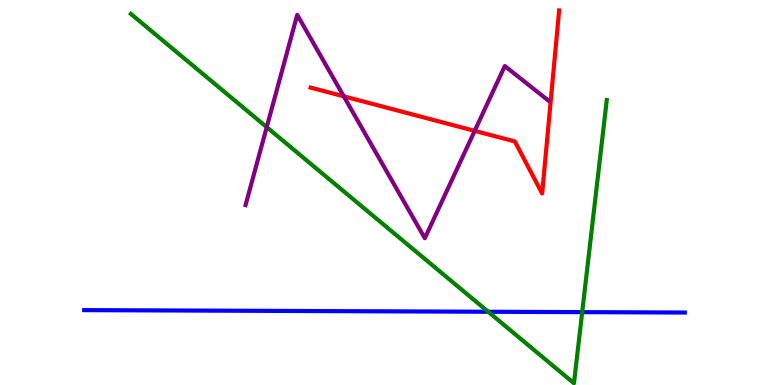[{'lines': ['blue', 'red'], 'intersections': []}, {'lines': ['green', 'red'], 'intersections': []}, {'lines': ['purple', 'red'], 'intersections': [{'x': 4.44, 'y': 7.5}, {'x': 6.13, 'y': 6.6}]}, {'lines': ['blue', 'green'], 'intersections': [{'x': 6.3, 'y': 1.9}, {'x': 7.51, 'y': 1.89}]}, {'lines': ['blue', 'purple'], 'intersections': []}, {'lines': ['green', 'purple'], 'intersections': [{'x': 3.44, 'y': 6.7}]}]